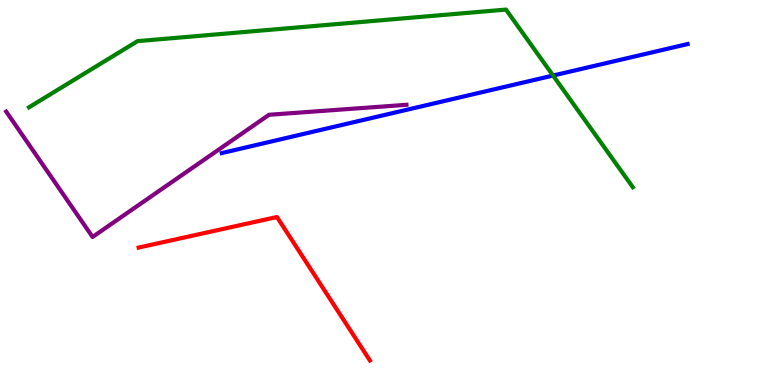[{'lines': ['blue', 'red'], 'intersections': []}, {'lines': ['green', 'red'], 'intersections': []}, {'lines': ['purple', 'red'], 'intersections': []}, {'lines': ['blue', 'green'], 'intersections': [{'x': 7.14, 'y': 8.04}]}, {'lines': ['blue', 'purple'], 'intersections': []}, {'lines': ['green', 'purple'], 'intersections': []}]